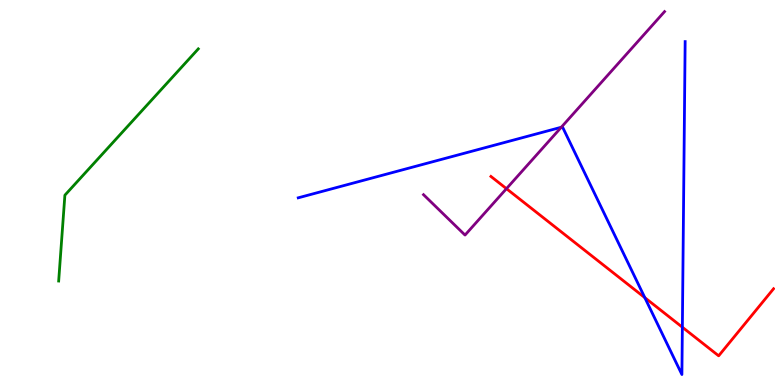[{'lines': ['blue', 'red'], 'intersections': [{'x': 8.32, 'y': 2.27}, {'x': 8.8, 'y': 1.5}]}, {'lines': ['green', 'red'], 'intersections': []}, {'lines': ['purple', 'red'], 'intersections': [{'x': 6.53, 'y': 5.1}]}, {'lines': ['blue', 'green'], 'intersections': []}, {'lines': ['blue', 'purple'], 'intersections': [{'x': 7.24, 'y': 6.69}]}, {'lines': ['green', 'purple'], 'intersections': []}]